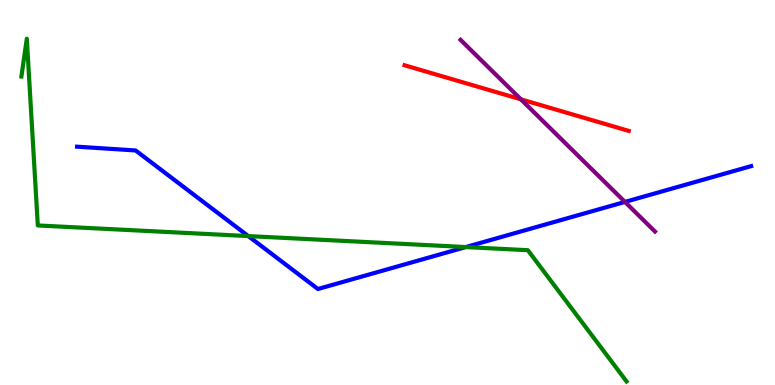[{'lines': ['blue', 'red'], 'intersections': []}, {'lines': ['green', 'red'], 'intersections': []}, {'lines': ['purple', 'red'], 'intersections': [{'x': 6.72, 'y': 7.42}]}, {'lines': ['blue', 'green'], 'intersections': [{'x': 3.2, 'y': 3.87}, {'x': 6.01, 'y': 3.58}]}, {'lines': ['blue', 'purple'], 'intersections': [{'x': 8.06, 'y': 4.76}]}, {'lines': ['green', 'purple'], 'intersections': []}]